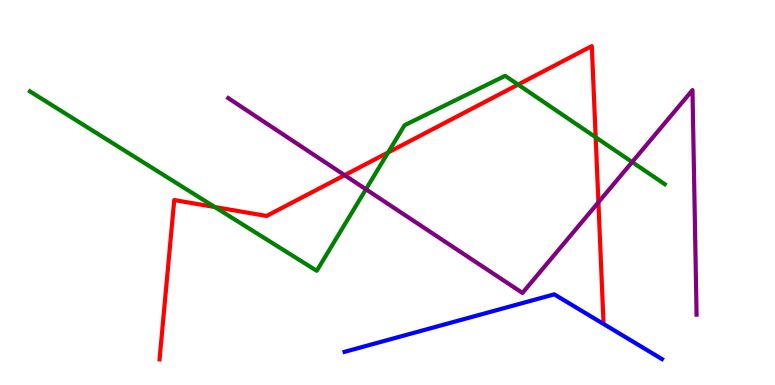[{'lines': ['blue', 'red'], 'intersections': []}, {'lines': ['green', 'red'], 'intersections': [{'x': 2.77, 'y': 4.62}, {'x': 5.01, 'y': 6.04}, {'x': 6.69, 'y': 7.8}, {'x': 7.69, 'y': 6.43}]}, {'lines': ['purple', 'red'], 'intersections': [{'x': 4.45, 'y': 5.45}, {'x': 7.72, 'y': 4.75}]}, {'lines': ['blue', 'green'], 'intersections': []}, {'lines': ['blue', 'purple'], 'intersections': []}, {'lines': ['green', 'purple'], 'intersections': [{'x': 4.72, 'y': 5.08}, {'x': 8.16, 'y': 5.79}]}]